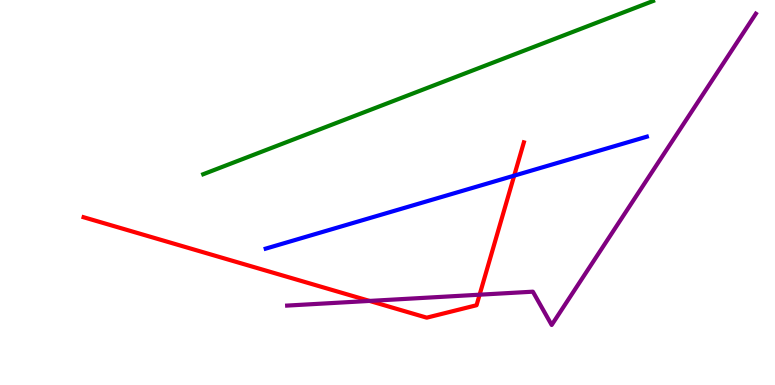[{'lines': ['blue', 'red'], 'intersections': [{'x': 6.63, 'y': 5.44}]}, {'lines': ['green', 'red'], 'intersections': []}, {'lines': ['purple', 'red'], 'intersections': [{'x': 4.77, 'y': 2.18}, {'x': 6.19, 'y': 2.35}]}, {'lines': ['blue', 'green'], 'intersections': []}, {'lines': ['blue', 'purple'], 'intersections': []}, {'lines': ['green', 'purple'], 'intersections': []}]